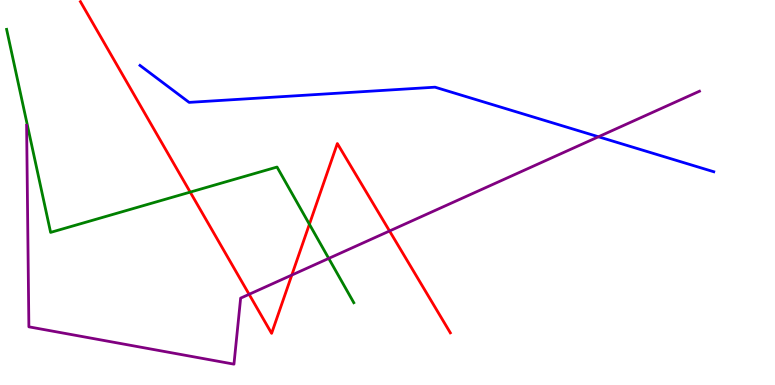[{'lines': ['blue', 'red'], 'intersections': []}, {'lines': ['green', 'red'], 'intersections': [{'x': 2.45, 'y': 5.01}, {'x': 3.99, 'y': 4.18}]}, {'lines': ['purple', 'red'], 'intersections': [{'x': 3.21, 'y': 2.36}, {'x': 3.77, 'y': 2.86}, {'x': 5.03, 'y': 4.0}]}, {'lines': ['blue', 'green'], 'intersections': []}, {'lines': ['blue', 'purple'], 'intersections': [{'x': 7.72, 'y': 6.45}]}, {'lines': ['green', 'purple'], 'intersections': [{'x': 4.24, 'y': 3.29}]}]